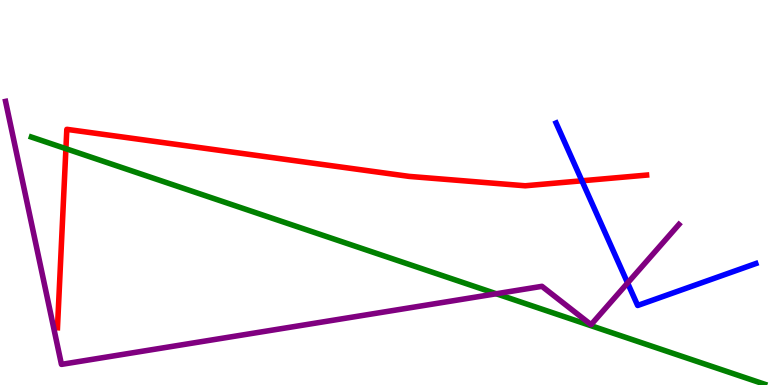[{'lines': ['blue', 'red'], 'intersections': [{'x': 7.51, 'y': 5.3}]}, {'lines': ['green', 'red'], 'intersections': [{'x': 0.85, 'y': 6.14}]}, {'lines': ['purple', 'red'], 'intersections': []}, {'lines': ['blue', 'green'], 'intersections': []}, {'lines': ['blue', 'purple'], 'intersections': [{'x': 8.1, 'y': 2.65}]}, {'lines': ['green', 'purple'], 'intersections': [{'x': 6.4, 'y': 2.37}]}]